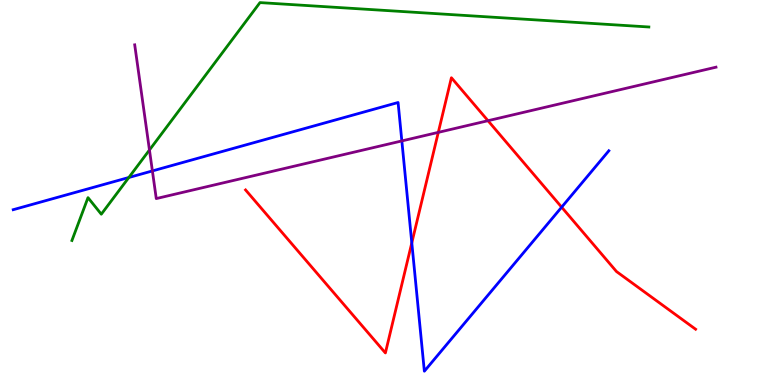[{'lines': ['blue', 'red'], 'intersections': [{'x': 5.31, 'y': 3.69}, {'x': 7.25, 'y': 4.62}]}, {'lines': ['green', 'red'], 'intersections': []}, {'lines': ['purple', 'red'], 'intersections': [{'x': 5.66, 'y': 6.56}, {'x': 6.3, 'y': 6.86}]}, {'lines': ['blue', 'green'], 'intersections': [{'x': 1.66, 'y': 5.39}]}, {'lines': ['blue', 'purple'], 'intersections': [{'x': 1.97, 'y': 5.56}, {'x': 5.18, 'y': 6.34}]}, {'lines': ['green', 'purple'], 'intersections': [{'x': 1.93, 'y': 6.1}]}]